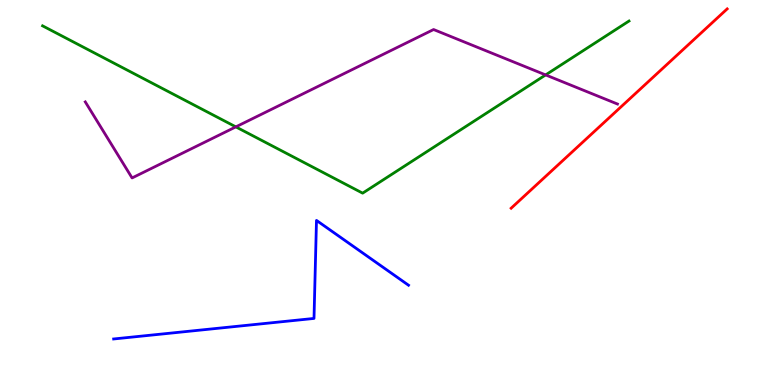[{'lines': ['blue', 'red'], 'intersections': []}, {'lines': ['green', 'red'], 'intersections': []}, {'lines': ['purple', 'red'], 'intersections': []}, {'lines': ['blue', 'green'], 'intersections': []}, {'lines': ['blue', 'purple'], 'intersections': []}, {'lines': ['green', 'purple'], 'intersections': [{'x': 3.04, 'y': 6.7}, {'x': 7.04, 'y': 8.05}]}]